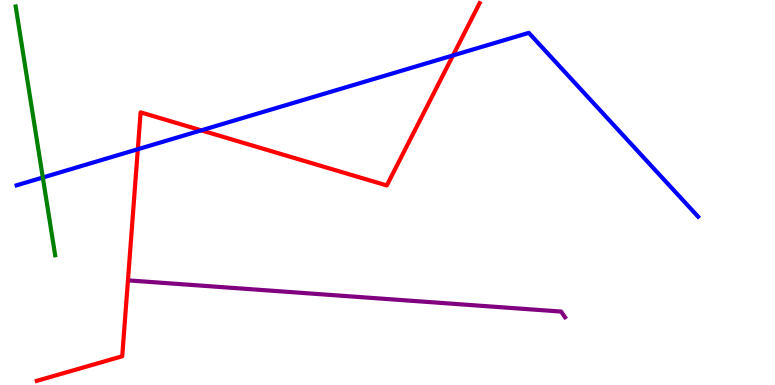[{'lines': ['blue', 'red'], 'intersections': [{'x': 1.78, 'y': 6.12}, {'x': 2.6, 'y': 6.61}, {'x': 5.85, 'y': 8.56}]}, {'lines': ['green', 'red'], 'intersections': []}, {'lines': ['purple', 'red'], 'intersections': []}, {'lines': ['blue', 'green'], 'intersections': [{'x': 0.552, 'y': 5.39}]}, {'lines': ['blue', 'purple'], 'intersections': []}, {'lines': ['green', 'purple'], 'intersections': []}]